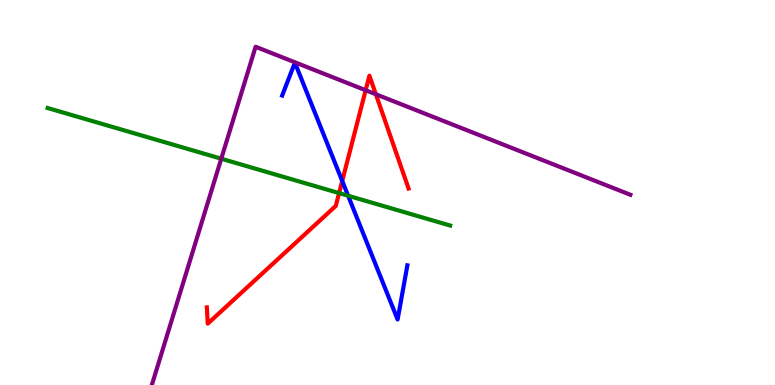[{'lines': ['blue', 'red'], 'intersections': [{'x': 4.42, 'y': 5.3}]}, {'lines': ['green', 'red'], 'intersections': [{'x': 4.38, 'y': 4.98}]}, {'lines': ['purple', 'red'], 'intersections': [{'x': 4.72, 'y': 7.66}, {'x': 4.85, 'y': 7.55}]}, {'lines': ['blue', 'green'], 'intersections': [{'x': 4.49, 'y': 4.92}]}, {'lines': ['blue', 'purple'], 'intersections': []}, {'lines': ['green', 'purple'], 'intersections': [{'x': 2.85, 'y': 5.88}]}]